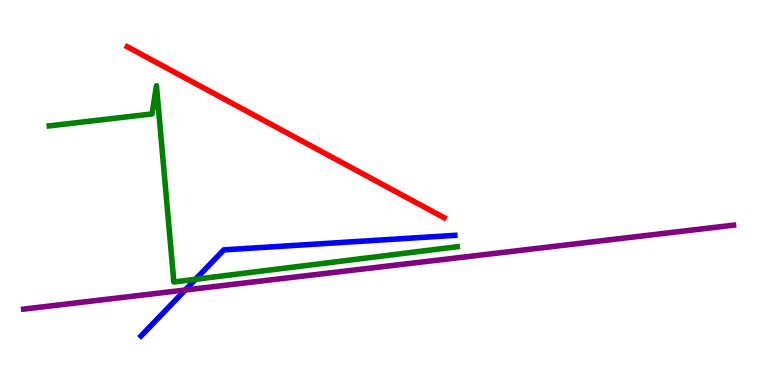[{'lines': ['blue', 'red'], 'intersections': []}, {'lines': ['green', 'red'], 'intersections': []}, {'lines': ['purple', 'red'], 'intersections': []}, {'lines': ['blue', 'green'], 'intersections': [{'x': 2.52, 'y': 2.75}]}, {'lines': ['blue', 'purple'], 'intersections': [{'x': 2.39, 'y': 2.47}]}, {'lines': ['green', 'purple'], 'intersections': []}]